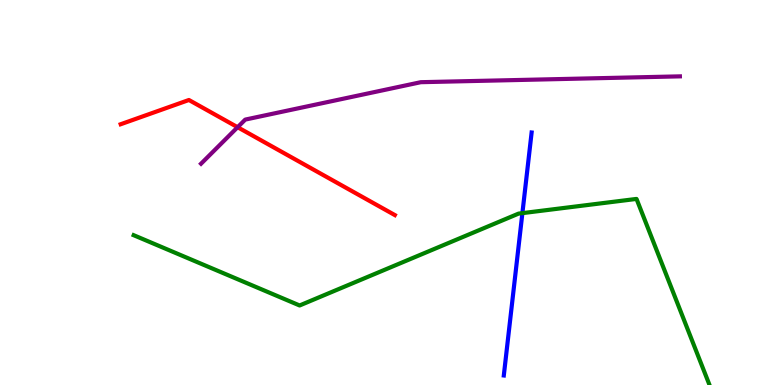[{'lines': ['blue', 'red'], 'intersections': []}, {'lines': ['green', 'red'], 'intersections': []}, {'lines': ['purple', 'red'], 'intersections': [{'x': 3.07, 'y': 6.7}]}, {'lines': ['blue', 'green'], 'intersections': [{'x': 6.74, 'y': 4.46}]}, {'lines': ['blue', 'purple'], 'intersections': []}, {'lines': ['green', 'purple'], 'intersections': []}]